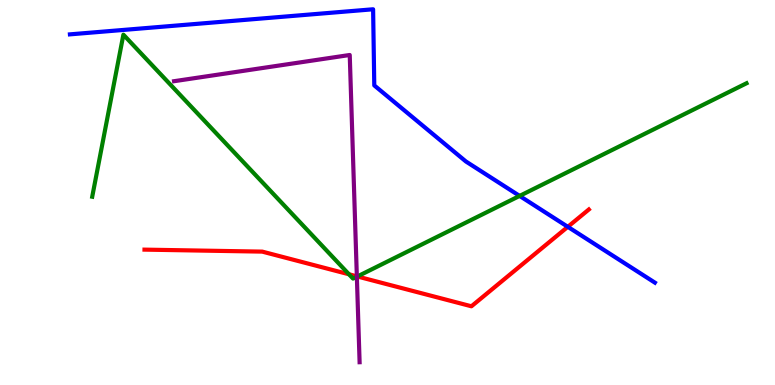[{'lines': ['blue', 'red'], 'intersections': [{'x': 7.33, 'y': 4.11}]}, {'lines': ['green', 'red'], 'intersections': [{'x': 4.5, 'y': 2.88}, {'x': 4.61, 'y': 2.82}]}, {'lines': ['purple', 'red'], 'intersections': [{'x': 4.6, 'y': 2.82}]}, {'lines': ['blue', 'green'], 'intersections': [{'x': 6.7, 'y': 4.91}]}, {'lines': ['blue', 'purple'], 'intersections': []}, {'lines': ['green', 'purple'], 'intersections': [{'x': 4.6, 'y': 2.81}]}]